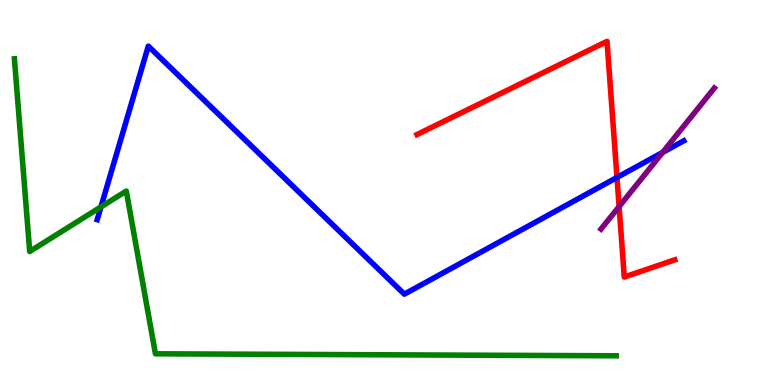[{'lines': ['blue', 'red'], 'intersections': [{'x': 7.96, 'y': 5.39}]}, {'lines': ['green', 'red'], 'intersections': []}, {'lines': ['purple', 'red'], 'intersections': [{'x': 7.99, 'y': 4.64}]}, {'lines': ['blue', 'green'], 'intersections': [{'x': 1.3, 'y': 4.63}]}, {'lines': ['blue', 'purple'], 'intersections': [{'x': 8.55, 'y': 6.04}]}, {'lines': ['green', 'purple'], 'intersections': []}]